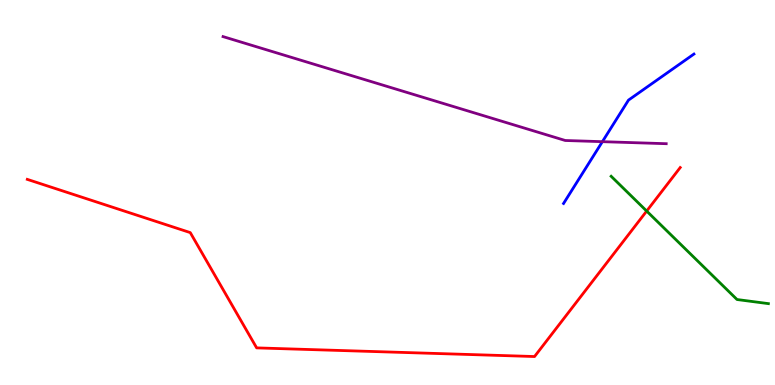[{'lines': ['blue', 'red'], 'intersections': []}, {'lines': ['green', 'red'], 'intersections': [{'x': 8.34, 'y': 4.52}]}, {'lines': ['purple', 'red'], 'intersections': []}, {'lines': ['blue', 'green'], 'intersections': []}, {'lines': ['blue', 'purple'], 'intersections': [{'x': 7.77, 'y': 6.32}]}, {'lines': ['green', 'purple'], 'intersections': []}]